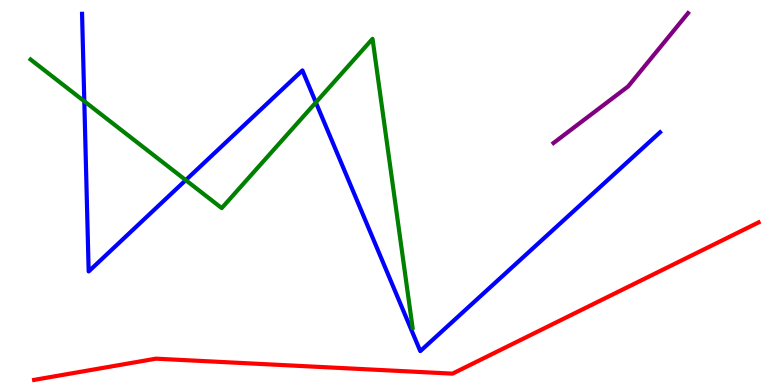[{'lines': ['blue', 'red'], 'intersections': []}, {'lines': ['green', 'red'], 'intersections': []}, {'lines': ['purple', 'red'], 'intersections': []}, {'lines': ['blue', 'green'], 'intersections': [{'x': 1.09, 'y': 7.37}, {'x': 2.4, 'y': 5.32}, {'x': 4.08, 'y': 7.34}]}, {'lines': ['blue', 'purple'], 'intersections': []}, {'lines': ['green', 'purple'], 'intersections': []}]